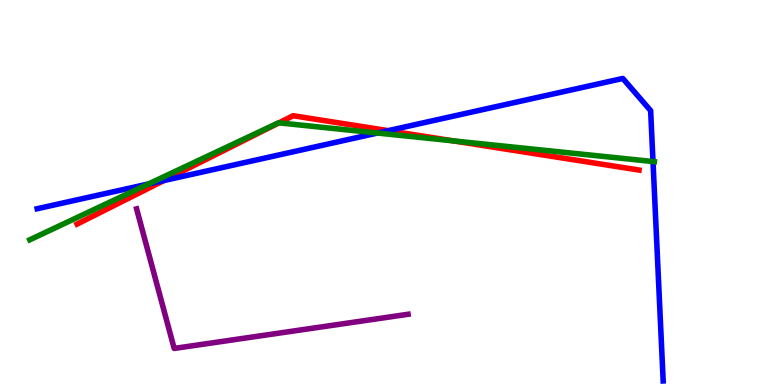[{'lines': ['blue', 'red'], 'intersections': [{'x': 2.12, 'y': 5.31}, {'x': 5.01, 'y': 6.61}]}, {'lines': ['green', 'red'], 'intersections': [{'x': 3.6, 'y': 6.81}, {'x': 5.85, 'y': 6.34}]}, {'lines': ['purple', 'red'], 'intersections': []}, {'lines': ['blue', 'green'], 'intersections': [{'x': 1.92, 'y': 5.22}, {'x': 4.87, 'y': 6.54}, {'x': 8.43, 'y': 5.8}]}, {'lines': ['blue', 'purple'], 'intersections': []}, {'lines': ['green', 'purple'], 'intersections': []}]